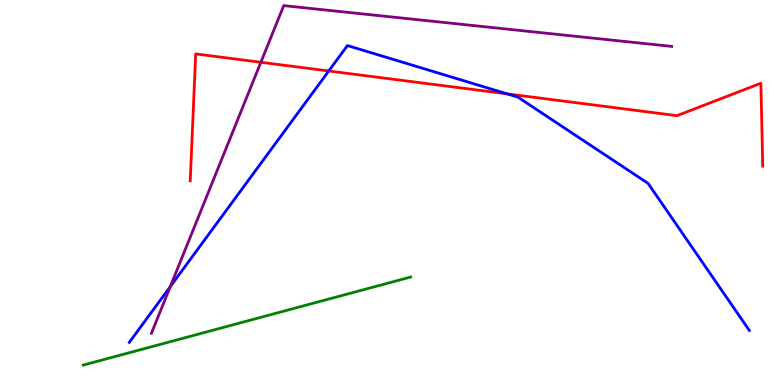[{'lines': ['blue', 'red'], 'intersections': [{'x': 4.24, 'y': 8.16}, {'x': 6.54, 'y': 7.56}]}, {'lines': ['green', 'red'], 'intersections': []}, {'lines': ['purple', 'red'], 'intersections': [{'x': 3.37, 'y': 8.38}]}, {'lines': ['blue', 'green'], 'intersections': []}, {'lines': ['blue', 'purple'], 'intersections': [{'x': 2.2, 'y': 2.56}]}, {'lines': ['green', 'purple'], 'intersections': []}]